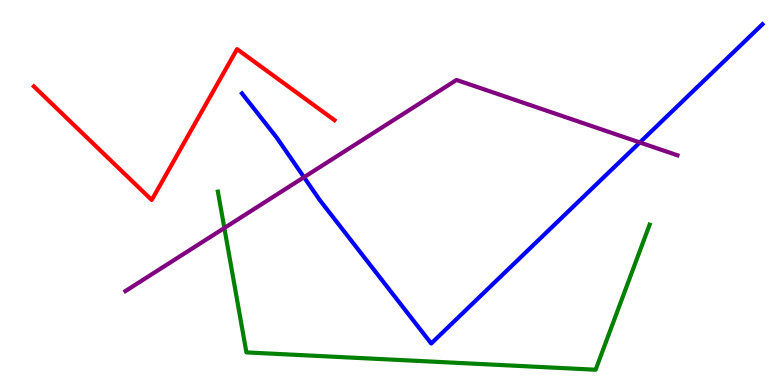[{'lines': ['blue', 'red'], 'intersections': []}, {'lines': ['green', 'red'], 'intersections': []}, {'lines': ['purple', 'red'], 'intersections': []}, {'lines': ['blue', 'green'], 'intersections': []}, {'lines': ['blue', 'purple'], 'intersections': [{'x': 3.92, 'y': 5.4}, {'x': 8.26, 'y': 6.3}]}, {'lines': ['green', 'purple'], 'intersections': [{'x': 2.89, 'y': 4.08}]}]